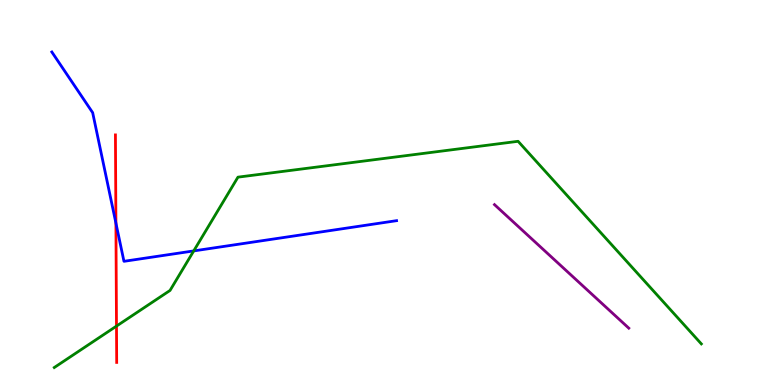[{'lines': ['blue', 'red'], 'intersections': [{'x': 1.5, 'y': 4.2}]}, {'lines': ['green', 'red'], 'intersections': [{'x': 1.5, 'y': 1.53}]}, {'lines': ['purple', 'red'], 'intersections': []}, {'lines': ['blue', 'green'], 'intersections': [{'x': 2.5, 'y': 3.48}]}, {'lines': ['blue', 'purple'], 'intersections': []}, {'lines': ['green', 'purple'], 'intersections': []}]